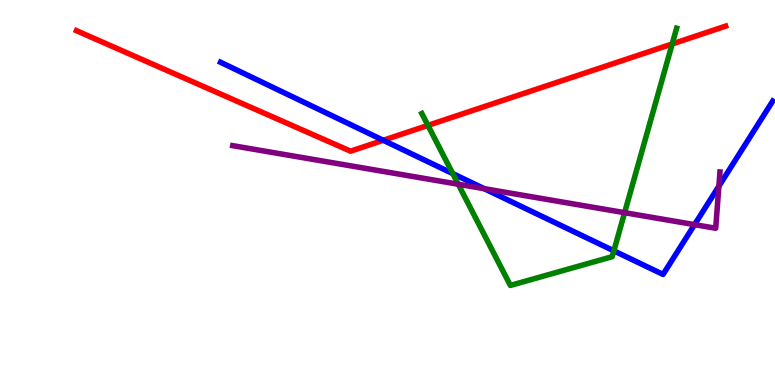[{'lines': ['blue', 'red'], 'intersections': [{'x': 4.95, 'y': 6.36}]}, {'lines': ['green', 'red'], 'intersections': [{'x': 5.52, 'y': 6.74}, {'x': 8.67, 'y': 8.86}]}, {'lines': ['purple', 'red'], 'intersections': []}, {'lines': ['blue', 'green'], 'intersections': [{'x': 5.84, 'y': 5.49}, {'x': 7.92, 'y': 3.48}]}, {'lines': ['blue', 'purple'], 'intersections': [{'x': 6.25, 'y': 5.1}, {'x': 8.96, 'y': 4.17}, {'x': 9.28, 'y': 5.16}]}, {'lines': ['green', 'purple'], 'intersections': [{'x': 5.91, 'y': 5.21}, {'x': 8.06, 'y': 4.48}]}]